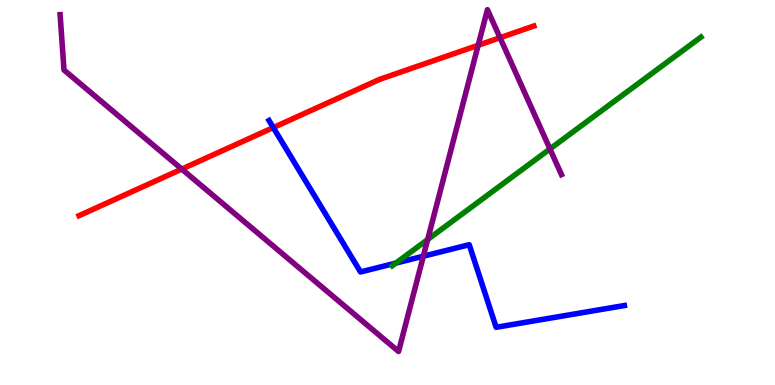[{'lines': ['blue', 'red'], 'intersections': [{'x': 3.53, 'y': 6.69}]}, {'lines': ['green', 'red'], 'intersections': []}, {'lines': ['purple', 'red'], 'intersections': [{'x': 2.35, 'y': 5.61}, {'x': 6.17, 'y': 8.82}, {'x': 6.45, 'y': 9.02}]}, {'lines': ['blue', 'green'], 'intersections': [{'x': 5.11, 'y': 3.17}]}, {'lines': ['blue', 'purple'], 'intersections': [{'x': 5.46, 'y': 3.35}]}, {'lines': ['green', 'purple'], 'intersections': [{'x': 5.52, 'y': 3.78}, {'x': 7.1, 'y': 6.13}]}]